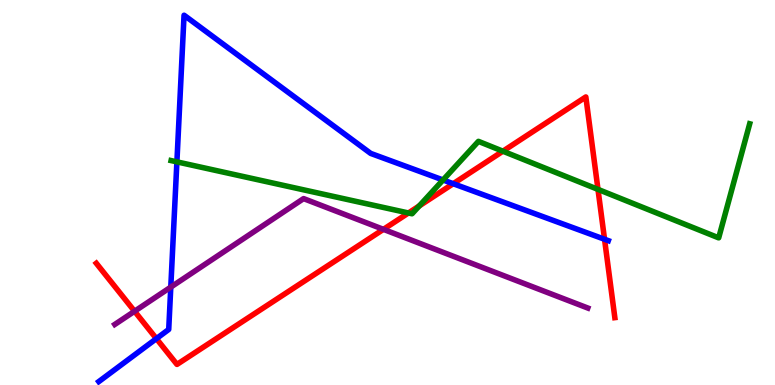[{'lines': ['blue', 'red'], 'intersections': [{'x': 2.02, 'y': 1.2}, {'x': 5.85, 'y': 5.23}, {'x': 7.8, 'y': 3.79}]}, {'lines': ['green', 'red'], 'intersections': [{'x': 5.27, 'y': 4.47}, {'x': 5.41, 'y': 4.65}, {'x': 6.49, 'y': 6.07}, {'x': 7.72, 'y': 5.08}]}, {'lines': ['purple', 'red'], 'intersections': [{'x': 1.74, 'y': 1.92}, {'x': 4.95, 'y': 4.04}]}, {'lines': ['blue', 'green'], 'intersections': [{'x': 2.28, 'y': 5.8}, {'x': 5.72, 'y': 5.33}]}, {'lines': ['blue', 'purple'], 'intersections': [{'x': 2.2, 'y': 2.54}]}, {'lines': ['green', 'purple'], 'intersections': []}]